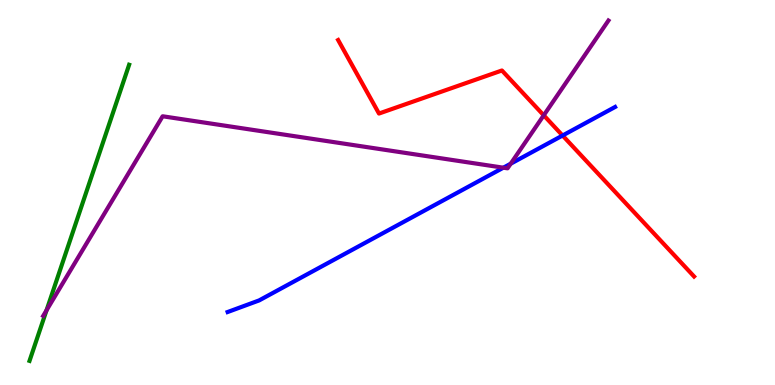[{'lines': ['blue', 'red'], 'intersections': [{'x': 7.26, 'y': 6.48}]}, {'lines': ['green', 'red'], 'intersections': []}, {'lines': ['purple', 'red'], 'intersections': [{'x': 7.02, 'y': 7.0}]}, {'lines': ['blue', 'green'], 'intersections': []}, {'lines': ['blue', 'purple'], 'intersections': [{'x': 6.5, 'y': 5.64}, {'x': 6.59, 'y': 5.75}]}, {'lines': ['green', 'purple'], 'intersections': [{'x': 0.6, 'y': 1.94}]}]